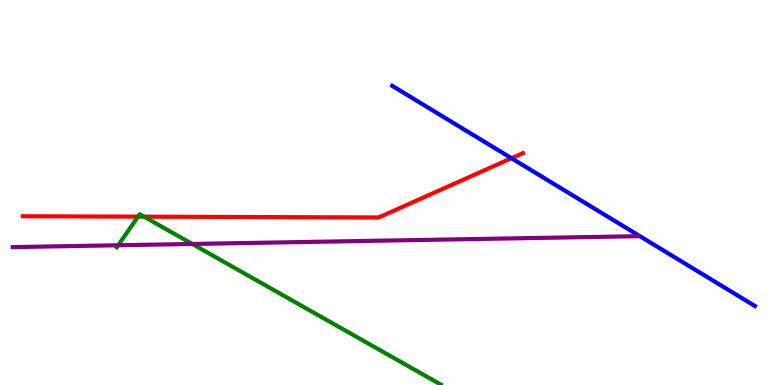[{'lines': ['blue', 'red'], 'intersections': [{'x': 6.6, 'y': 5.89}]}, {'lines': ['green', 'red'], 'intersections': [{'x': 1.78, 'y': 4.37}, {'x': 1.86, 'y': 4.37}]}, {'lines': ['purple', 'red'], 'intersections': []}, {'lines': ['blue', 'green'], 'intersections': []}, {'lines': ['blue', 'purple'], 'intersections': []}, {'lines': ['green', 'purple'], 'intersections': [{'x': 1.52, 'y': 3.63}, {'x': 2.48, 'y': 3.66}]}]